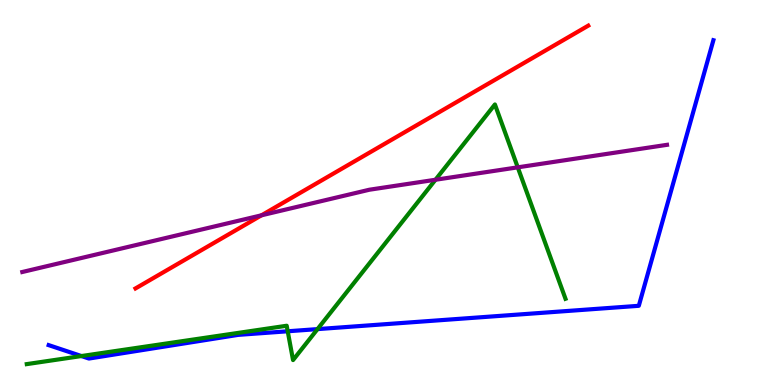[{'lines': ['blue', 'red'], 'intersections': []}, {'lines': ['green', 'red'], 'intersections': []}, {'lines': ['purple', 'red'], 'intersections': [{'x': 3.37, 'y': 4.41}]}, {'lines': ['blue', 'green'], 'intersections': [{'x': 1.05, 'y': 0.752}, {'x': 3.71, 'y': 1.4}, {'x': 4.1, 'y': 1.45}]}, {'lines': ['blue', 'purple'], 'intersections': []}, {'lines': ['green', 'purple'], 'intersections': [{'x': 5.62, 'y': 5.33}, {'x': 6.68, 'y': 5.65}]}]